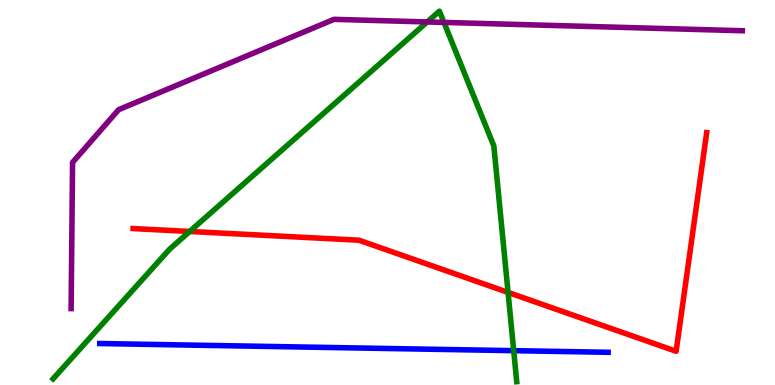[{'lines': ['blue', 'red'], 'intersections': []}, {'lines': ['green', 'red'], 'intersections': [{'x': 2.45, 'y': 3.99}, {'x': 6.56, 'y': 2.4}]}, {'lines': ['purple', 'red'], 'intersections': []}, {'lines': ['blue', 'green'], 'intersections': [{'x': 6.63, 'y': 0.892}]}, {'lines': ['blue', 'purple'], 'intersections': []}, {'lines': ['green', 'purple'], 'intersections': [{'x': 5.51, 'y': 9.43}, {'x': 5.73, 'y': 9.42}]}]